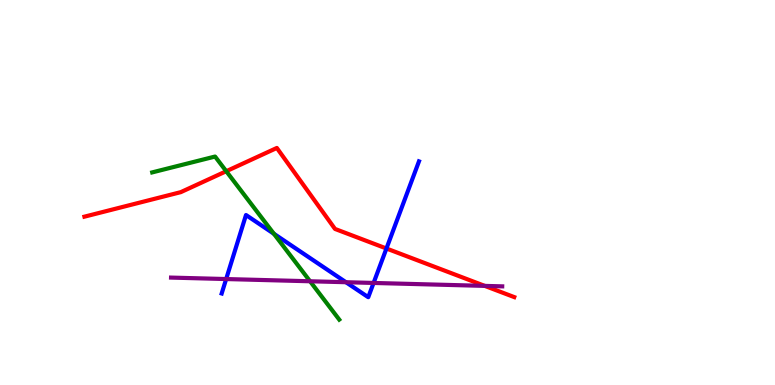[{'lines': ['blue', 'red'], 'intersections': [{'x': 4.99, 'y': 3.55}]}, {'lines': ['green', 'red'], 'intersections': [{'x': 2.92, 'y': 5.55}]}, {'lines': ['purple', 'red'], 'intersections': [{'x': 6.26, 'y': 2.57}]}, {'lines': ['blue', 'green'], 'intersections': [{'x': 3.53, 'y': 3.93}]}, {'lines': ['blue', 'purple'], 'intersections': [{'x': 2.92, 'y': 2.75}, {'x': 4.46, 'y': 2.67}, {'x': 4.82, 'y': 2.65}]}, {'lines': ['green', 'purple'], 'intersections': [{'x': 4.0, 'y': 2.69}]}]